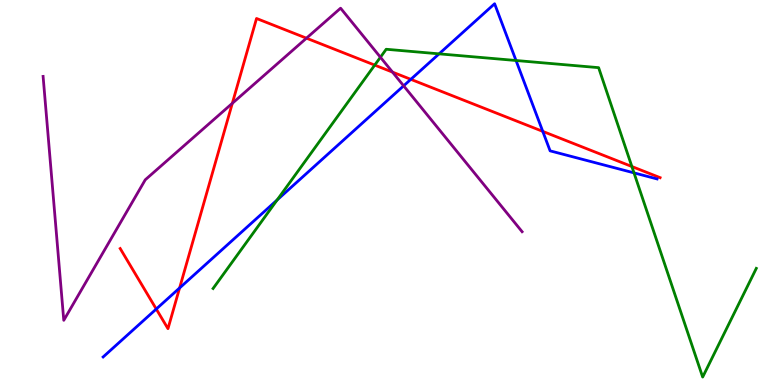[{'lines': ['blue', 'red'], 'intersections': [{'x': 2.02, 'y': 1.97}, {'x': 2.32, 'y': 2.52}, {'x': 5.3, 'y': 7.94}, {'x': 7.0, 'y': 6.59}]}, {'lines': ['green', 'red'], 'intersections': [{'x': 4.84, 'y': 8.31}, {'x': 8.15, 'y': 5.67}]}, {'lines': ['purple', 'red'], 'intersections': [{'x': 3.0, 'y': 7.32}, {'x': 3.95, 'y': 9.01}, {'x': 5.06, 'y': 8.13}]}, {'lines': ['blue', 'green'], 'intersections': [{'x': 3.58, 'y': 4.81}, {'x': 5.67, 'y': 8.6}, {'x': 6.66, 'y': 8.43}, {'x': 8.18, 'y': 5.51}]}, {'lines': ['blue', 'purple'], 'intersections': [{'x': 5.21, 'y': 7.77}]}, {'lines': ['green', 'purple'], 'intersections': [{'x': 4.91, 'y': 8.51}]}]